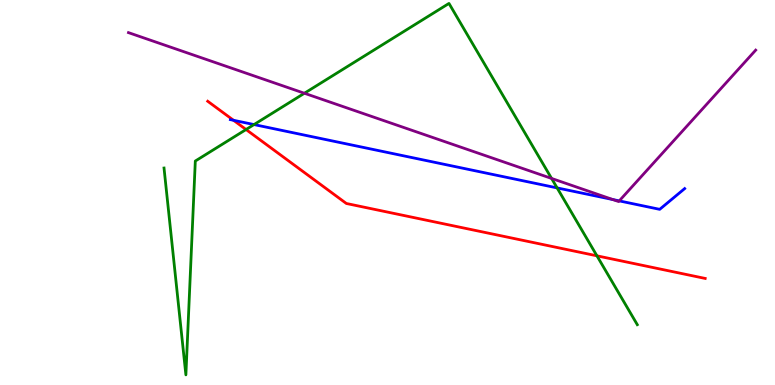[{'lines': ['blue', 'red'], 'intersections': [{'x': 3.01, 'y': 6.88}]}, {'lines': ['green', 'red'], 'intersections': [{'x': 3.17, 'y': 6.64}, {'x': 7.7, 'y': 3.36}]}, {'lines': ['purple', 'red'], 'intersections': []}, {'lines': ['blue', 'green'], 'intersections': [{'x': 3.28, 'y': 6.76}, {'x': 7.19, 'y': 5.12}]}, {'lines': ['blue', 'purple'], 'intersections': [{'x': 7.91, 'y': 4.82}, {'x': 7.99, 'y': 4.78}]}, {'lines': ['green', 'purple'], 'intersections': [{'x': 3.93, 'y': 7.58}, {'x': 7.12, 'y': 5.37}]}]